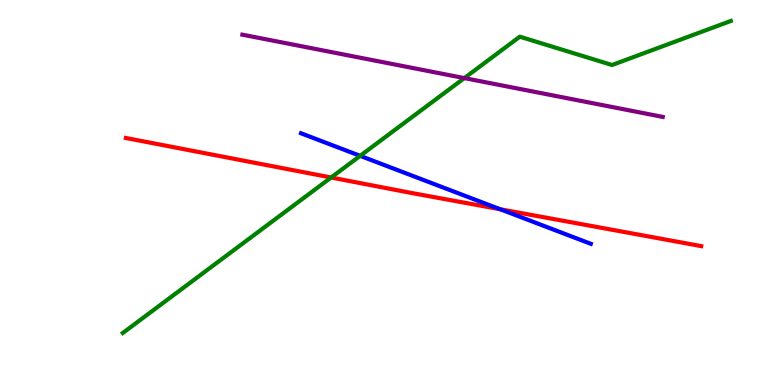[{'lines': ['blue', 'red'], 'intersections': [{'x': 6.45, 'y': 4.56}]}, {'lines': ['green', 'red'], 'intersections': [{'x': 4.27, 'y': 5.39}]}, {'lines': ['purple', 'red'], 'intersections': []}, {'lines': ['blue', 'green'], 'intersections': [{'x': 4.65, 'y': 5.95}]}, {'lines': ['blue', 'purple'], 'intersections': []}, {'lines': ['green', 'purple'], 'intersections': [{'x': 5.99, 'y': 7.97}]}]